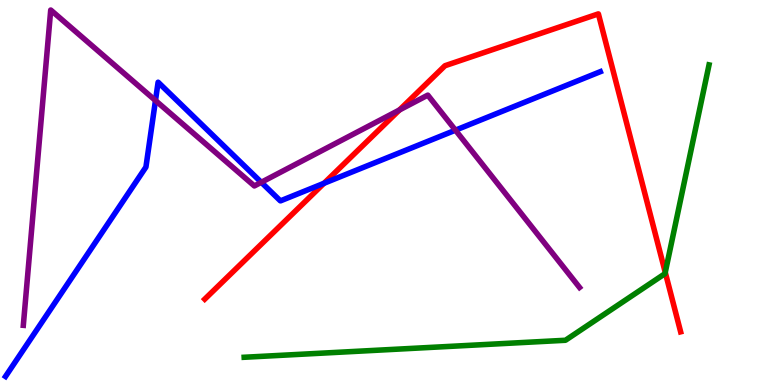[{'lines': ['blue', 'red'], 'intersections': [{'x': 4.18, 'y': 5.24}]}, {'lines': ['green', 'red'], 'intersections': [{'x': 8.58, 'y': 2.92}]}, {'lines': ['purple', 'red'], 'intersections': [{'x': 5.15, 'y': 7.14}]}, {'lines': ['blue', 'green'], 'intersections': []}, {'lines': ['blue', 'purple'], 'intersections': [{'x': 2.01, 'y': 7.39}, {'x': 3.37, 'y': 5.26}, {'x': 5.88, 'y': 6.62}]}, {'lines': ['green', 'purple'], 'intersections': []}]